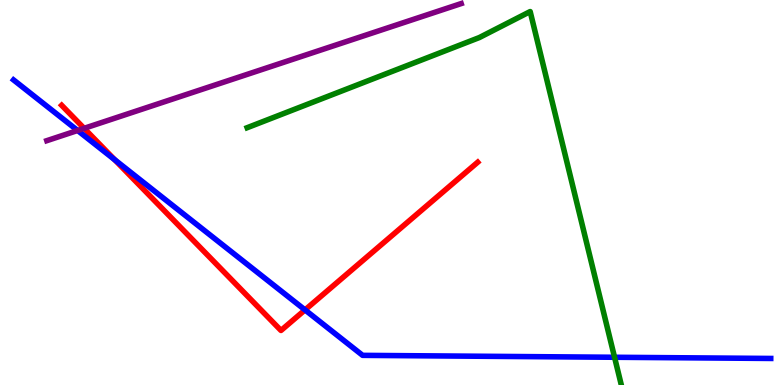[{'lines': ['blue', 'red'], 'intersections': [{'x': 1.48, 'y': 5.85}, {'x': 3.94, 'y': 1.95}]}, {'lines': ['green', 'red'], 'intersections': []}, {'lines': ['purple', 'red'], 'intersections': [{'x': 1.09, 'y': 6.67}]}, {'lines': ['blue', 'green'], 'intersections': [{'x': 7.93, 'y': 0.72}]}, {'lines': ['blue', 'purple'], 'intersections': [{'x': 1.0, 'y': 6.61}]}, {'lines': ['green', 'purple'], 'intersections': []}]